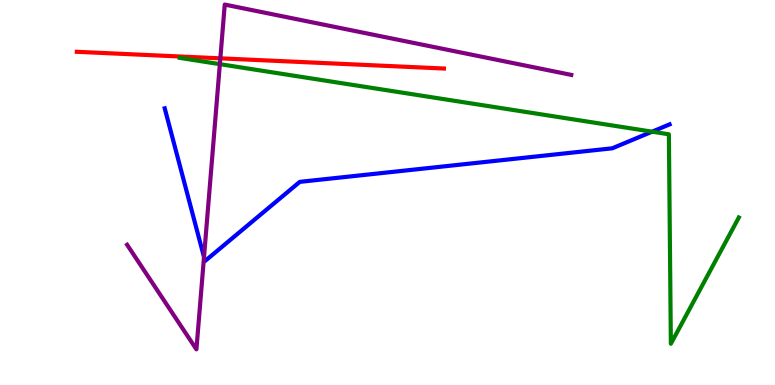[{'lines': ['blue', 'red'], 'intersections': []}, {'lines': ['green', 'red'], 'intersections': []}, {'lines': ['purple', 'red'], 'intersections': [{'x': 2.84, 'y': 8.48}]}, {'lines': ['blue', 'green'], 'intersections': [{'x': 8.41, 'y': 6.58}]}, {'lines': ['blue', 'purple'], 'intersections': [{'x': 2.63, 'y': 3.32}]}, {'lines': ['green', 'purple'], 'intersections': [{'x': 2.84, 'y': 8.33}]}]